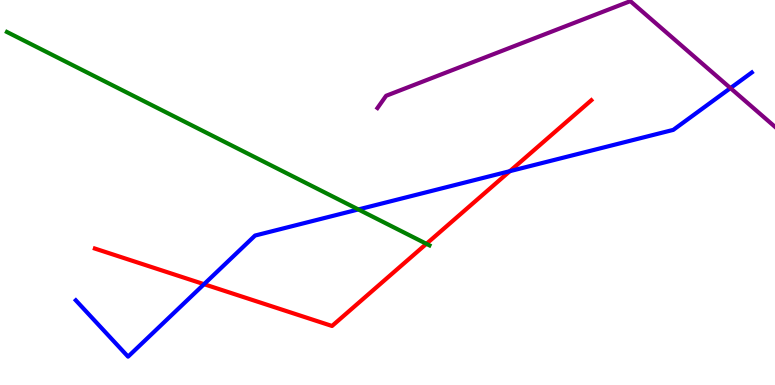[{'lines': ['blue', 'red'], 'intersections': [{'x': 2.63, 'y': 2.62}, {'x': 6.58, 'y': 5.55}]}, {'lines': ['green', 'red'], 'intersections': [{'x': 5.5, 'y': 3.67}]}, {'lines': ['purple', 'red'], 'intersections': []}, {'lines': ['blue', 'green'], 'intersections': [{'x': 4.62, 'y': 4.56}]}, {'lines': ['blue', 'purple'], 'intersections': [{'x': 9.43, 'y': 7.71}]}, {'lines': ['green', 'purple'], 'intersections': []}]